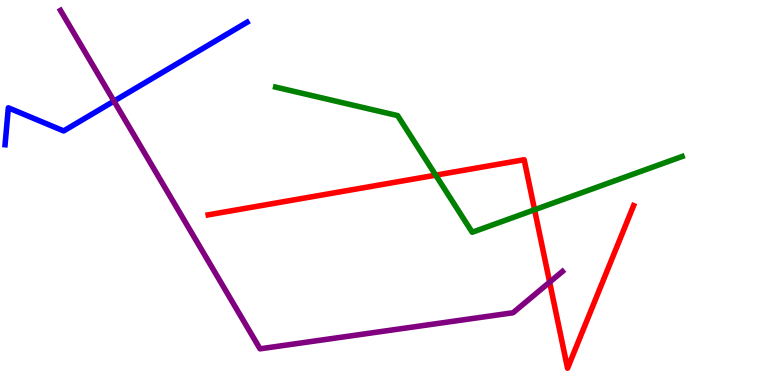[{'lines': ['blue', 'red'], 'intersections': []}, {'lines': ['green', 'red'], 'intersections': [{'x': 5.62, 'y': 5.45}, {'x': 6.9, 'y': 4.55}]}, {'lines': ['purple', 'red'], 'intersections': [{'x': 7.09, 'y': 2.67}]}, {'lines': ['blue', 'green'], 'intersections': []}, {'lines': ['blue', 'purple'], 'intersections': [{'x': 1.47, 'y': 7.37}]}, {'lines': ['green', 'purple'], 'intersections': []}]